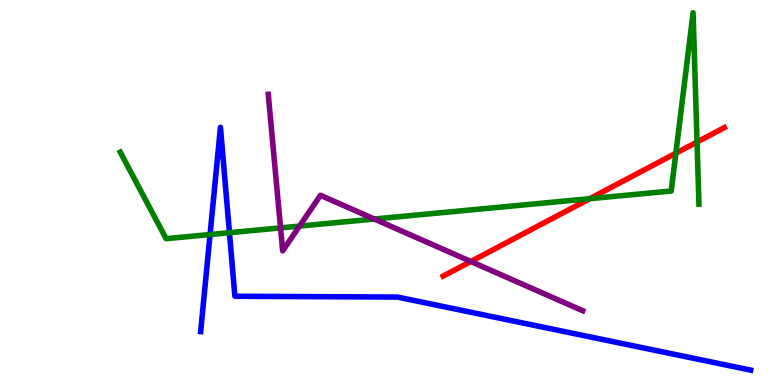[{'lines': ['blue', 'red'], 'intersections': []}, {'lines': ['green', 'red'], 'intersections': [{'x': 7.61, 'y': 4.84}, {'x': 8.72, 'y': 6.02}, {'x': 8.99, 'y': 6.31}]}, {'lines': ['purple', 'red'], 'intersections': [{'x': 6.08, 'y': 3.21}]}, {'lines': ['blue', 'green'], 'intersections': [{'x': 2.71, 'y': 3.91}, {'x': 2.96, 'y': 3.96}]}, {'lines': ['blue', 'purple'], 'intersections': []}, {'lines': ['green', 'purple'], 'intersections': [{'x': 3.62, 'y': 4.08}, {'x': 3.86, 'y': 4.13}, {'x': 4.83, 'y': 4.31}]}]